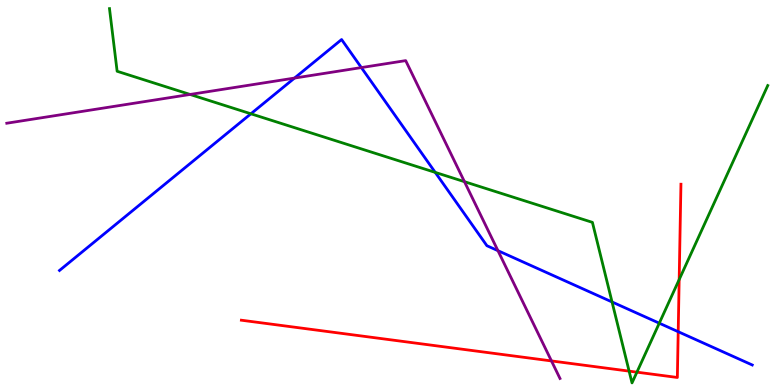[{'lines': ['blue', 'red'], 'intersections': [{'x': 8.75, 'y': 1.38}]}, {'lines': ['green', 'red'], 'intersections': [{'x': 8.12, 'y': 0.36}, {'x': 8.22, 'y': 0.334}, {'x': 8.76, 'y': 2.74}]}, {'lines': ['purple', 'red'], 'intersections': [{'x': 7.12, 'y': 0.625}]}, {'lines': ['blue', 'green'], 'intersections': [{'x': 3.24, 'y': 7.04}, {'x': 5.62, 'y': 5.52}, {'x': 7.9, 'y': 2.16}, {'x': 8.51, 'y': 1.61}]}, {'lines': ['blue', 'purple'], 'intersections': [{'x': 3.8, 'y': 7.97}, {'x': 4.66, 'y': 8.24}, {'x': 6.43, 'y': 3.49}]}, {'lines': ['green', 'purple'], 'intersections': [{'x': 2.45, 'y': 7.55}, {'x': 5.99, 'y': 5.28}]}]